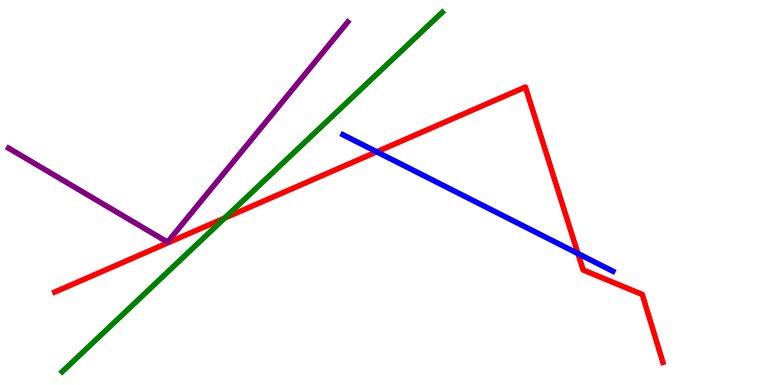[{'lines': ['blue', 'red'], 'intersections': [{'x': 4.86, 'y': 6.06}, {'x': 7.46, 'y': 3.41}]}, {'lines': ['green', 'red'], 'intersections': [{'x': 2.9, 'y': 4.34}]}, {'lines': ['purple', 'red'], 'intersections': []}, {'lines': ['blue', 'green'], 'intersections': []}, {'lines': ['blue', 'purple'], 'intersections': []}, {'lines': ['green', 'purple'], 'intersections': []}]